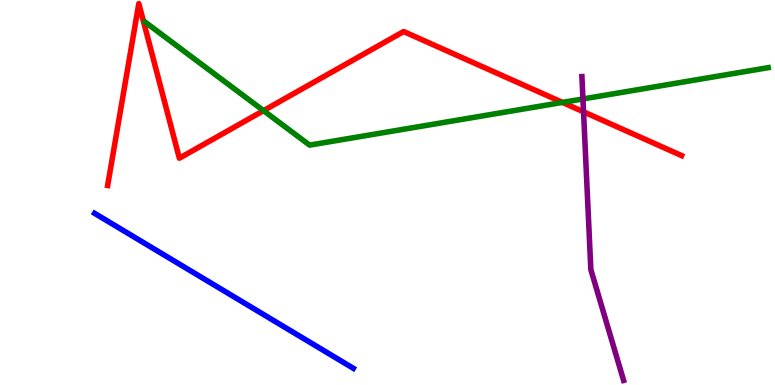[{'lines': ['blue', 'red'], 'intersections': []}, {'lines': ['green', 'red'], 'intersections': [{'x': 3.4, 'y': 7.13}, {'x': 7.26, 'y': 7.34}]}, {'lines': ['purple', 'red'], 'intersections': [{'x': 7.53, 'y': 7.1}]}, {'lines': ['blue', 'green'], 'intersections': []}, {'lines': ['blue', 'purple'], 'intersections': []}, {'lines': ['green', 'purple'], 'intersections': [{'x': 7.52, 'y': 7.43}]}]